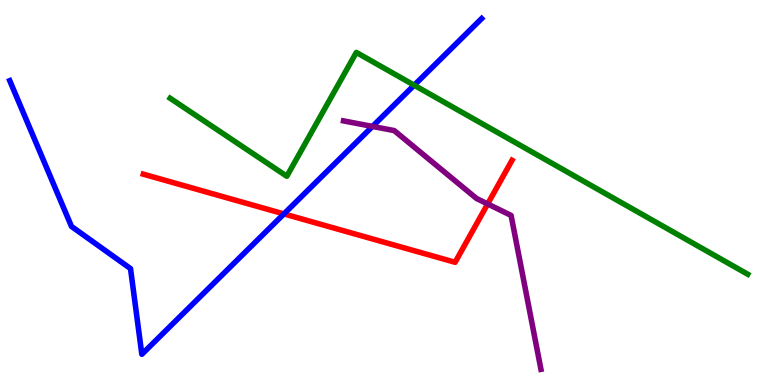[{'lines': ['blue', 'red'], 'intersections': [{'x': 3.66, 'y': 4.44}]}, {'lines': ['green', 'red'], 'intersections': []}, {'lines': ['purple', 'red'], 'intersections': [{'x': 6.29, 'y': 4.7}]}, {'lines': ['blue', 'green'], 'intersections': [{'x': 5.34, 'y': 7.79}]}, {'lines': ['blue', 'purple'], 'intersections': [{'x': 4.81, 'y': 6.72}]}, {'lines': ['green', 'purple'], 'intersections': []}]